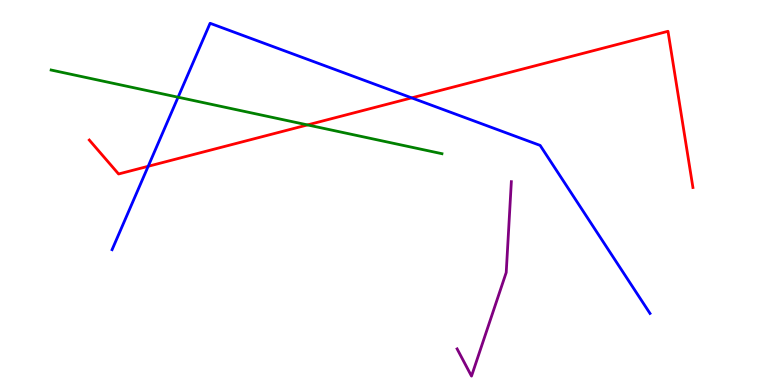[{'lines': ['blue', 'red'], 'intersections': [{'x': 1.91, 'y': 5.68}, {'x': 5.31, 'y': 7.46}]}, {'lines': ['green', 'red'], 'intersections': [{'x': 3.97, 'y': 6.76}]}, {'lines': ['purple', 'red'], 'intersections': []}, {'lines': ['blue', 'green'], 'intersections': [{'x': 2.3, 'y': 7.48}]}, {'lines': ['blue', 'purple'], 'intersections': []}, {'lines': ['green', 'purple'], 'intersections': []}]